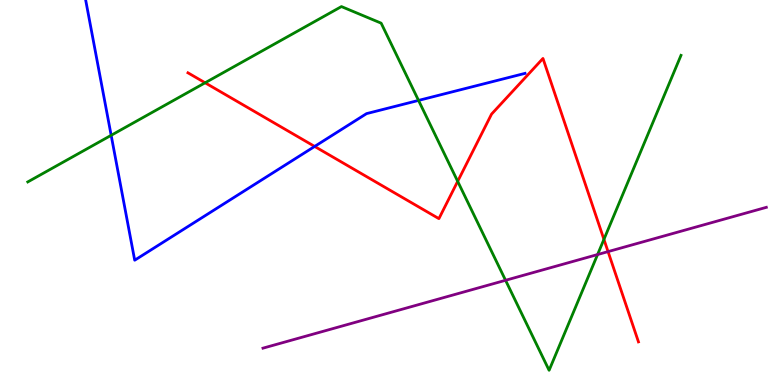[{'lines': ['blue', 'red'], 'intersections': [{'x': 4.06, 'y': 6.2}]}, {'lines': ['green', 'red'], 'intersections': [{'x': 2.65, 'y': 7.85}, {'x': 5.91, 'y': 5.29}, {'x': 7.79, 'y': 3.78}]}, {'lines': ['purple', 'red'], 'intersections': [{'x': 7.85, 'y': 3.46}]}, {'lines': ['blue', 'green'], 'intersections': [{'x': 1.43, 'y': 6.49}, {'x': 5.4, 'y': 7.39}]}, {'lines': ['blue', 'purple'], 'intersections': []}, {'lines': ['green', 'purple'], 'intersections': [{'x': 6.52, 'y': 2.72}, {'x': 7.71, 'y': 3.39}]}]